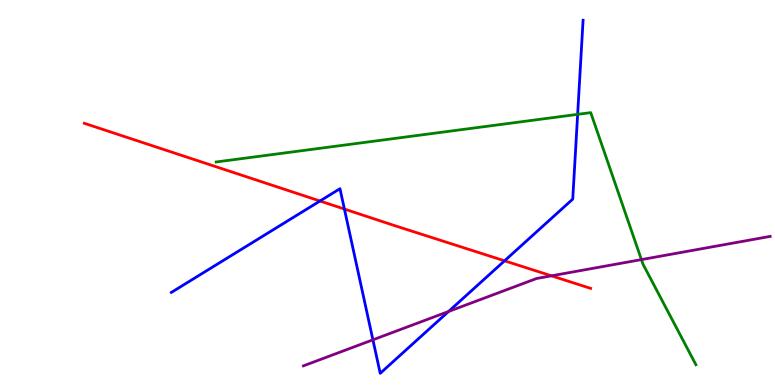[{'lines': ['blue', 'red'], 'intersections': [{'x': 4.13, 'y': 4.78}, {'x': 4.44, 'y': 4.57}, {'x': 6.51, 'y': 3.23}]}, {'lines': ['green', 'red'], 'intersections': []}, {'lines': ['purple', 'red'], 'intersections': [{'x': 7.12, 'y': 2.84}]}, {'lines': ['blue', 'green'], 'intersections': [{'x': 7.45, 'y': 7.03}]}, {'lines': ['blue', 'purple'], 'intersections': [{'x': 4.81, 'y': 1.17}, {'x': 5.79, 'y': 1.91}]}, {'lines': ['green', 'purple'], 'intersections': [{'x': 8.28, 'y': 3.26}]}]